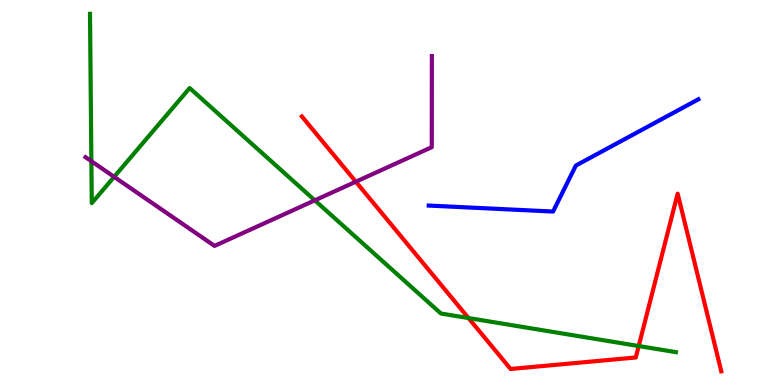[{'lines': ['blue', 'red'], 'intersections': []}, {'lines': ['green', 'red'], 'intersections': [{'x': 6.05, 'y': 1.74}, {'x': 8.24, 'y': 1.01}]}, {'lines': ['purple', 'red'], 'intersections': [{'x': 4.59, 'y': 5.28}]}, {'lines': ['blue', 'green'], 'intersections': []}, {'lines': ['blue', 'purple'], 'intersections': []}, {'lines': ['green', 'purple'], 'intersections': [{'x': 1.18, 'y': 5.81}, {'x': 1.47, 'y': 5.41}, {'x': 4.06, 'y': 4.8}]}]